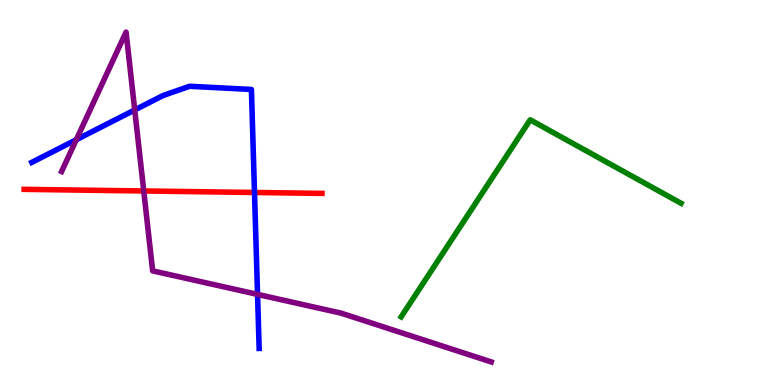[{'lines': ['blue', 'red'], 'intersections': [{'x': 3.28, 'y': 5.0}]}, {'lines': ['green', 'red'], 'intersections': []}, {'lines': ['purple', 'red'], 'intersections': [{'x': 1.85, 'y': 5.04}]}, {'lines': ['blue', 'green'], 'intersections': []}, {'lines': ['blue', 'purple'], 'intersections': [{'x': 0.985, 'y': 6.37}, {'x': 1.74, 'y': 7.14}, {'x': 3.32, 'y': 2.35}]}, {'lines': ['green', 'purple'], 'intersections': []}]